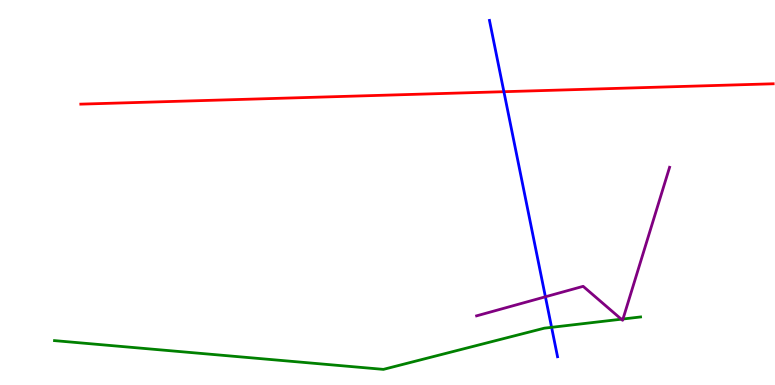[{'lines': ['blue', 'red'], 'intersections': [{'x': 6.5, 'y': 7.62}]}, {'lines': ['green', 'red'], 'intersections': []}, {'lines': ['purple', 'red'], 'intersections': []}, {'lines': ['blue', 'green'], 'intersections': [{'x': 7.12, 'y': 1.5}]}, {'lines': ['blue', 'purple'], 'intersections': [{'x': 7.04, 'y': 2.29}]}, {'lines': ['green', 'purple'], 'intersections': [{'x': 8.02, 'y': 1.71}, {'x': 8.04, 'y': 1.71}]}]